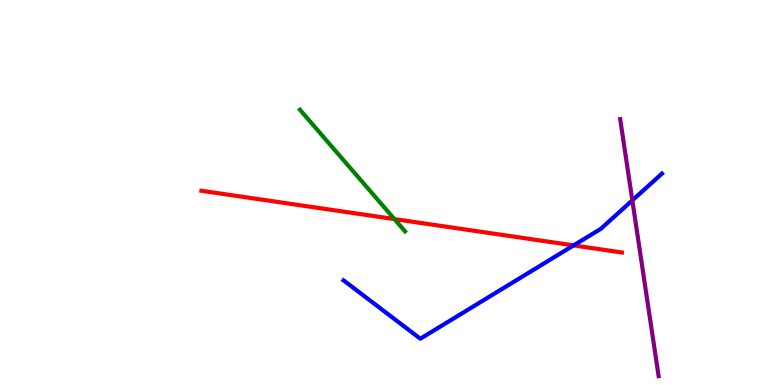[{'lines': ['blue', 'red'], 'intersections': [{'x': 7.4, 'y': 3.63}]}, {'lines': ['green', 'red'], 'intersections': [{'x': 5.09, 'y': 4.31}]}, {'lines': ['purple', 'red'], 'intersections': []}, {'lines': ['blue', 'green'], 'intersections': []}, {'lines': ['blue', 'purple'], 'intersections': [{'x': 8.16, 'y': 4.8}]}, {'lines': ['green', 'purple'], 'intersections': []}]